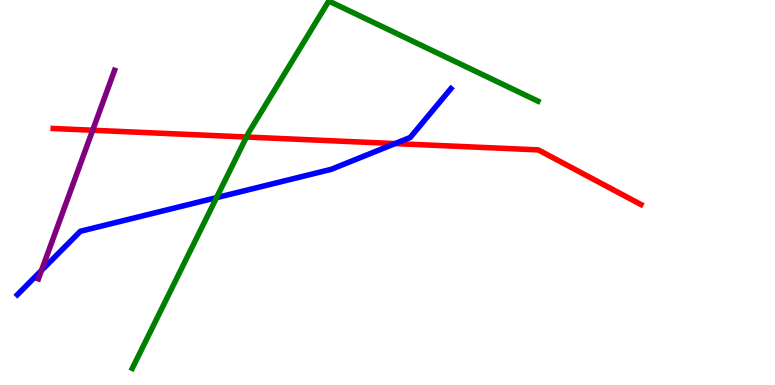[{'lines': ['blue', 'red'], 'intersections': [{'x': 5.1, 'y': 6.27}]}, {'lines': ['green', 'red'], 'intersections': [{'x': 3.18, 'y': 6.44}]}, {'lines': ['purple', 'red'], 'intersections': [{'x': 1.2, 'y': 6.62}]}, {'lines': ['blue', 'green'], 'intersections': [{'x': 2.79, 'y': 4.87}]}, {'lines': ['blue', 'purple'], 'intersections': [{'x': 0.536, 'y': 2.98}]}, {'lines': ['green', 'purple'], 'intersections': []}]